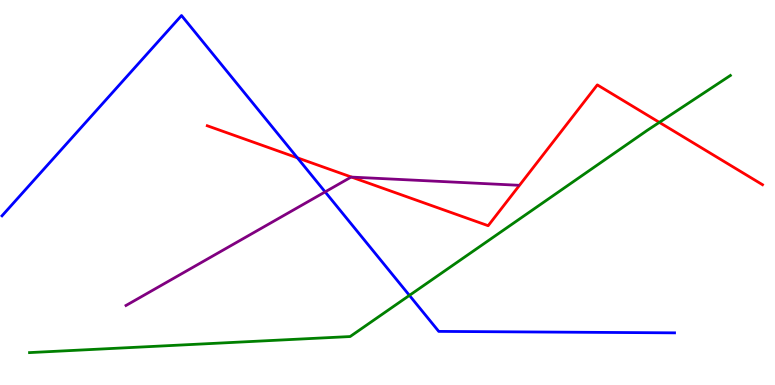[{'lines': ['blue', 'red'], 'intersections': [{'x': 3.84, 'y': 5.9}]}, {'lines': ['green', 'red'], 'intersections': [{'x': 8.51, 'y': 6.82}]}, {'lines': ['purple', 'red'], 'intersections': [{'x': 4.54, 'y': 5.4}]}, {'lines': ['blue', 'green'], 'intersections': [{'x': 5.28, 'y': 2.33}]}, {'lines': ['blue', 'purple'], 'intersections': [{'x': 4.2, 'y': 5.02}]}, {'lines': ['green', 'purple'], 'intersections': []}]